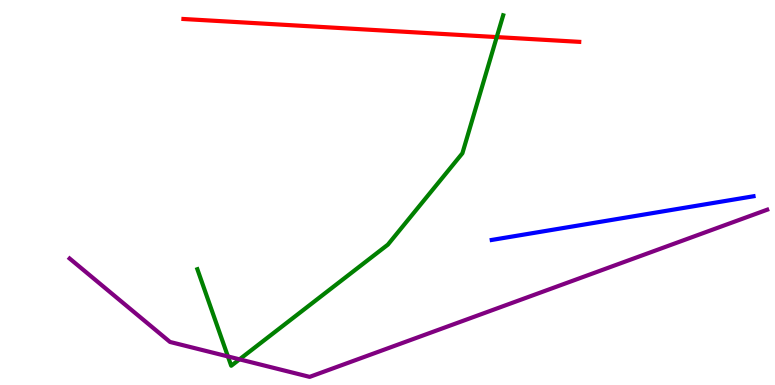[{'lines': ['blue', 'red'], 'intersections': []}, {'lines': ['green', 'red'], 'intersections': [{'x': 6.41, 'y': 9.04}]}, {'lines': ['purple', 'red'], 'intersections': []}, {'lines': ['blue', 'green'], 'intersections': []}, {'lines': ['blue', 'purple'], 'intersections': []}, {'lines': ['green', 'purple'], 'intersections': [{'x': 2.94, 'y': 0.742}, {'x': 3.09, 'y': 0.667}]}]